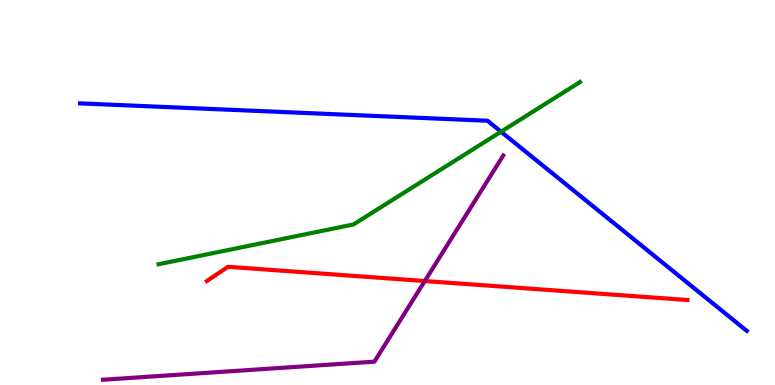[{'lines': ['blue', 'red'], 'intersections': []}, {'lines': ['green', 'red'], 'intersections': []}, {'lines': ['purple', 'red'], 'intersections': [{'x': 5.48, 'y': 2.7}]}, {'lines': ['blue', 'green'], 'intersections': [{'x': 6.47, 'y': 6.58}]}, {'lines': ['blue', 'purple'], 'intersections': []}, {'lines': ['green', 'purple'], 'intersections': []}]